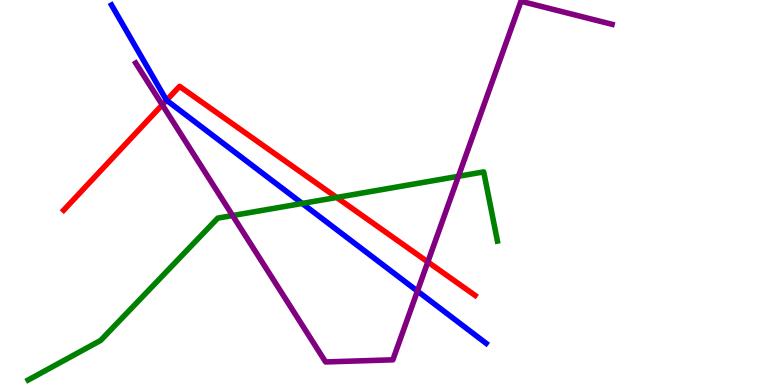[{'lines': ['blue', 'red'], 'intersections': [{'x': 2.15, 'y': 7.4}]}, {'lines': ['green', 'red'], 'intersections': [{'x': 4.34, 'y': 4.87}]}, {'lines': ['purple', 'red'], 'intersections': [{'x': 2.09, 'y': 7.28}, {'x': 5.52, 'y': 3.2}]}, {'lines': ['blue', 'green'], 'intersections': [{'x': 3.9, 'y': 4.72}]}, {'lines': ['blue', 'purple'], 'intersections': [{'x': 5.39, 'y': 2.44}]}, {'lines': ['green', 'purple'], 'intersections': [{'x': 3.0, 'y': 4.4}, {'x': 5.92, 'y': 5.42}]}]